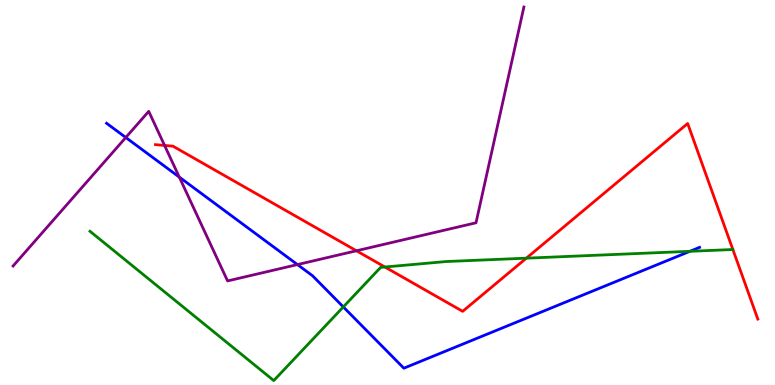[{'lines': ['blue', 'red'], 'intersections': []}, {'lines': ['green', 'red'], 'intersections': [{'x': 4.97, 'y': 3.06}, {'x': 6.79, 'y': 3.29}]}, {'lines': ['purple', 'red'], 'intersections': [{'x': 2.12, 'y': 6.22}, {'x': 4.6, 'y': 3.49}]}, {'lines': ['blue', 'green'], 'intersections': [{'x': 4.43, 'y': 2.03}, {'x': 8.9, 'y': 3.47}]}, {'lines': ['blue', 'purple'], 'intersections': [{'x': 1.62, 'y': 6.43}, {'x': 2.31, 'y': 5.4}, {'x': 3.84, 'y': 3.13}]}, {'lines': ['green', 'purple'], 'intersections': []}]